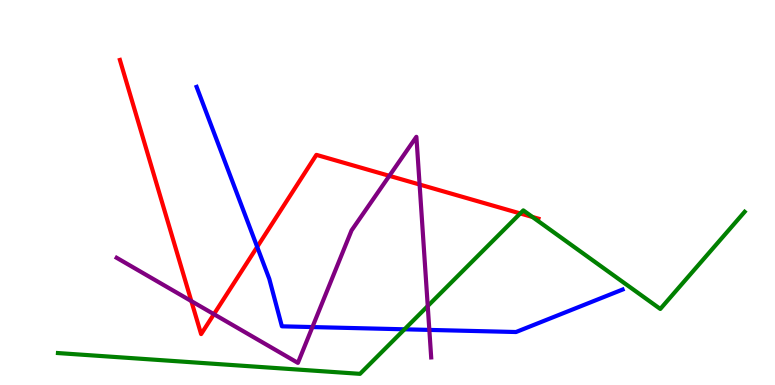[{'lines': ['blue', 'red'], 'intersections': [{'x': 3.32, 'y': 3.59}]}, {'lines': ['green', 'red'], 'intersections': [{'x': 6.71, 'y': 4.46}, {'x': 6.87, 'y': 4.36}]}, {'lines': ['purple', 'red'], 'intersections': [{'x': 2.47, 'y': 2.18}, {'x': 2.76, 'y': 1.84}, {'x': 5.02, 'y': 5.43}, {'x': 5.41, 'y': 5.21}]}, {'lines': ['blue', 'green'], 'intersections': [{'x': 5.22, 'y': 1.45}]}, {'lines': ['blue', 'purple'], 'intersections': [{'x': 4.03, 'y': 1.5}, {'x': 5.54, 'y': 1.43}]}, {'lines': ['green', 'purple'], 'intersections': [{'x': 5.52, 'y': 2.05}]}]